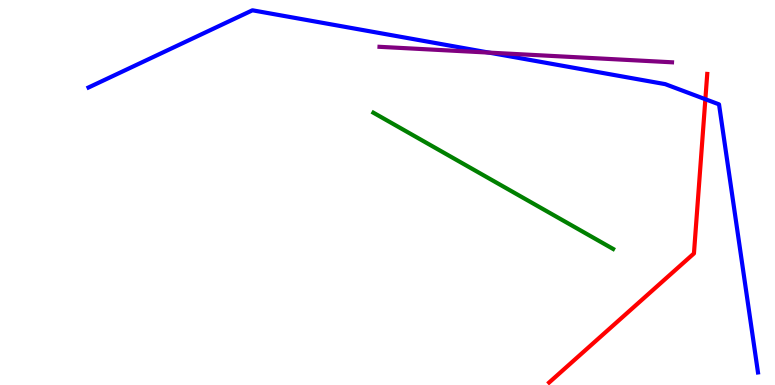[{'lines': ['blue', 'red'], 'intersections': [{'x': 9.1, 'y': 7.42}]}, {'lines': ['green', 'red'], 'intersections': []}, {'lines': ['purple', 'red'], 'intersections': []}, {'lines': ['blue', 'green'], 'intersections': []}, {'lines': ['blue', 'purple'], 'intersections': [{'x': 6.31, 'y': 8.63}]}, {'lines': ['green', 'purple'], 'intersections': []}]